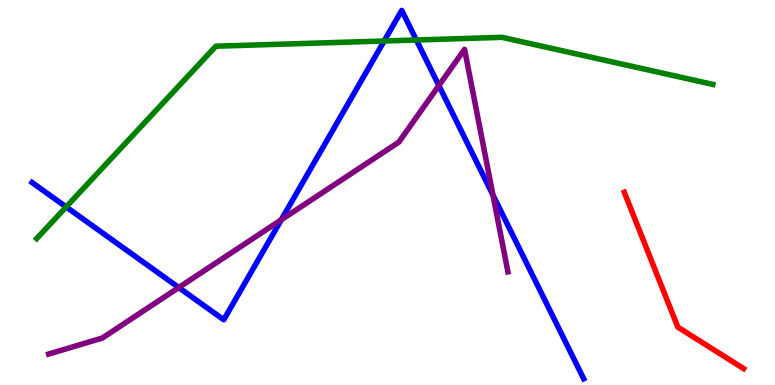[{'lines': ['blue', 'red'], 'intersections': []}, {'lines': ['green', 'red'], 'intersections': []}, {'lines': ['purple', 'red'], 'intersections': []}, {'lines': ['blue', 'green'], 'intersections': [{'x': 0.854, 'y': 4.63}, {'x': 4.96, 'y': 8.94}, {'x': 5.37, 'y': 8.96}]}, {'lines': ['blue', 'purple'], 'intersections': [{'x': 2.31, 'y': 2.53}, {'x': 3.63, 'y': 4.29}, {'x': 5.66, 'y': 7.78}, {'x': 6.36, 'y': 4.93}]}, {'lines': ['green', 'purple'], 'intersections': []}]